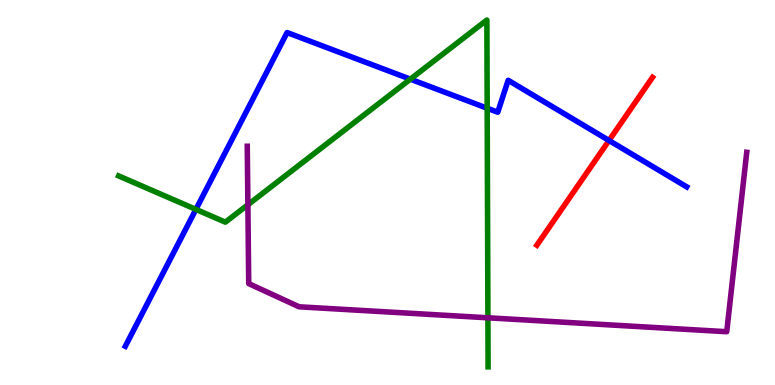[{'lines': ['blue', 'red'], 'intersections': [{'x': 7.86, 'y': 6.35}]}, {'lines': ['green', 'red'], 'intersections': []}, {'lines': ['purple', 'red'], 'intersections': []}, {'lines': ['blue', 'green'], 'intersections': [{'x': 2.53, 'y': 4.56}, {'x': 5.29, 'y': 7.94}, {'x': 6.29, 'y': 7.19}]}, {'lines': ['blue', 'purple'], 'intersections': []}, {'lines': ['green', 'purple'], 'intersections': [{'x': 3.2, 'y': 4.68}, {'x': 6.3, 'y': 1.75}]}]